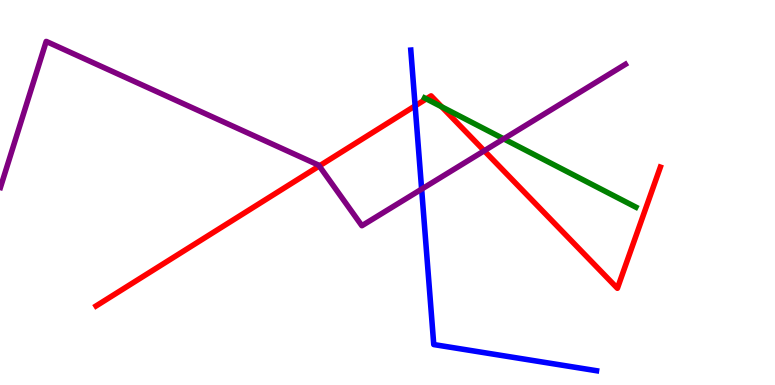[{'lines': ['blue', 'red'], 'intersections': [{'x': 5.36, 'y': 7.25}]}, {'lines': ['green', 'red'], 'intersections': [{'x': 5.5, 'y': 7.43}, {'x': 5.7, 'y': 7.23}]}, {'lines': ['purple', 'red'], 'intersections': [{'x': 4.12, 'y': 5.69}, {'x': 6.25, 'y': 6.08}]}, {'lines': ['blue', 'green'], 'intersections': []}, {'lines': ['blue', 'purple'], 'intersections': [{'x': 5.44, 'y': 5.09}]}, {'lines': ['green', 'purple'], 'intersections': [{'x': 6.5, 'y': 6.39}]}]